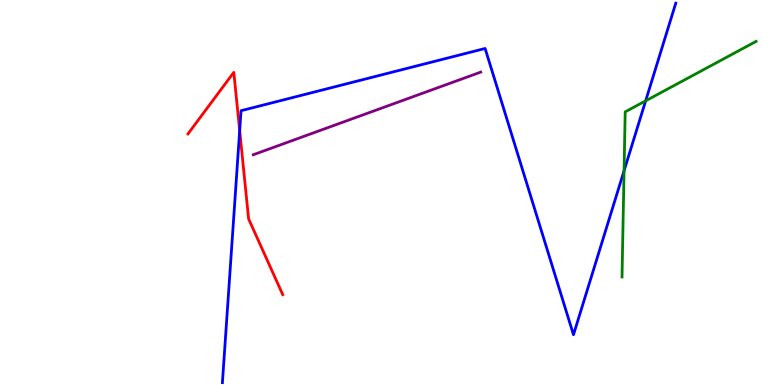[{'lines': ['blue', 'red'], 'intersections': [{'x': 3.09, 'y': 6.61}]}, {'lines': ['green', 'red'], 'intersections': []}, {'lines': ['purple', 'red'], 'intersections': []}, {'lines': ['blue', 'green'], 'intersections': [{'x': 8.05, 'y': 5.56}, {'x': 8.33, 'y': 7.38}]}, {'lines': ['blue', 'purple'], 'intersections': []}, {'lines': ['green', 'purple'], 'intersections': []}]